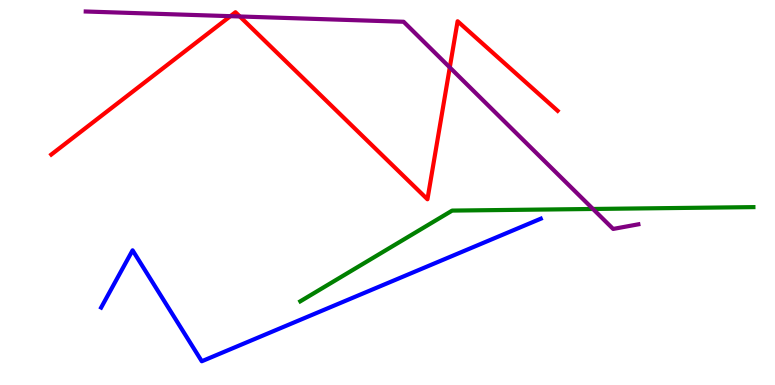[{'lines': ['blue', 'red'], 'intersections': []}, {'lines': ['green', 'red'], 'intersections': []}, {'lines': ['purple', 'red'], 'intersections': [{'x': 2.97, 'y': 9.58}, {'x': 3.09, 'y': 9.57}, {'x': 5.8, 'y': 8.25}]}, {'lines': ['blue', 'green'], 'intersections': []}, {'lines': ['blue', 'purple'], 'intersections': []}, {'lines': ['green', 'purple'], 'intersections': [{'x': 7.65, 'y': 4.57}]}]